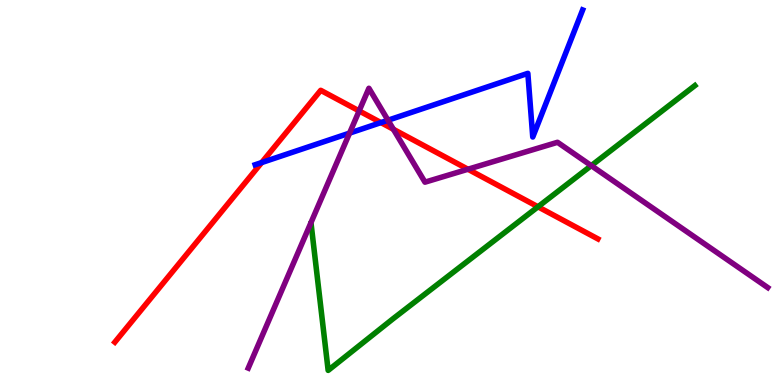[{'lines': ['blue', 'red'], 'intersections': [{'x': 3.38, 'y': 5.78}, {'x': 4.92, 'y': 6.82}]}, {'lines': ['green', 'red'], 'intersections': [{'x': 6.94, 'y': 4.63}]}, {'lines': ['purple', 'red'], 'intersections': [{'x': 4.63, 'y': 7.12}, {'x': 5.08, 'y': 6.64}, {'x': 6.04, 'y': 5.6}]}, {'lines': ['blue', 'green'], 'intersections': []}, {'lines': ['blue', 'purple'], 'intersections': [{'x': 4.51, 'y': 6.54}, {'x': 5.01, 'y': 6.88}]}, {'lines': ['green', 'purple'], 'intersections': [{'x': 7.63, 'y': 5.7}]}]